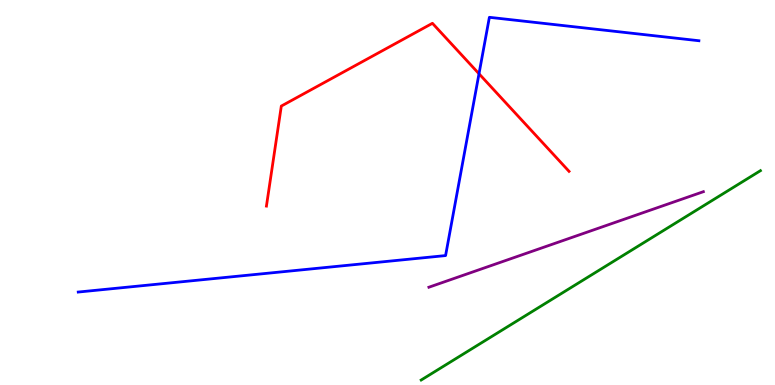[{'lines': ['blue', 'red'], 'intersections': [{'x': 6.18, 'y': 8.08}]}, {'lines': ['green', 'red'], 'intersections': []}, {'lines': ['purple', 'red'], 'intersections': []}, {'lines': ['blue', 'green'], 'intersections': []}, {'lines': ['blue', 'purple'], 'intersections': []}, {'lines': ['green', 'purple'], 'intersections': []}]